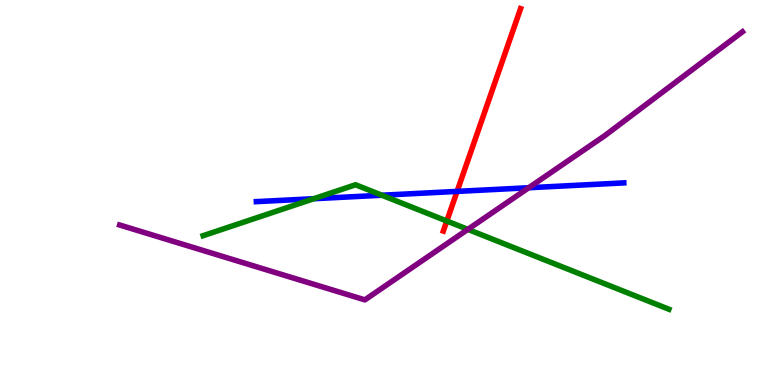[{'lines': ['blue', 'red'], 'intersections': [{'x': 5.9, 'y': 5.03}]}, {'lines': ['green', 'red'], 'intersections': [{'x': 5.77, 'y': 4.26}]}, {'lines': ['purple', 'red'], 'intersections': []}, {'lines': ['blue', 'green'], 'intersections': [{'x': 4.05, 'y': 4.84}, {'x': 4.93, 'y': 4.93}]}, {'lines': ['blue', 'purple'], 'intersections': [{'x': 6.82, 'y': 5.12}]}, {'lines': ['green', 'purple'], 'intersections': [{'x': 6.04, 'y': 4.04}]}]